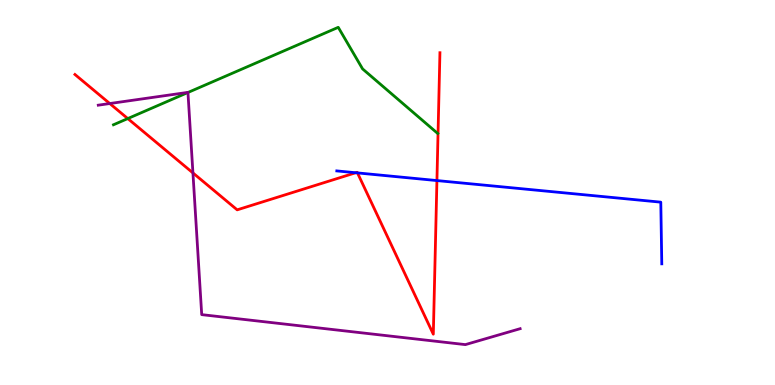[{'lines': ['blue', 'red'], 'intersections': [{'x': 4.59, 'y': 5.51}, {'x': 4.61, 'y': 5.51}, {'x': 5.64, 'y': 5.31}]}, {'lines': ['green', 'red'], 'intersections': [{'x': 1.65, 'y': 6.92}]}, {'lines': ['purple', 'red'], 'intersections': [{'x': 1.42, 'y': 7.31}, {'x': 2.49, 'y': 5.51}]}, {'lines': ['blue', 'green'], 'intersections': []}, {'lines': ['blue', 'purple'], 'intersections': []}, {'lines': ['green', 'purple'], 'intersections': [{'x': 2.43, 'y': 7.6}]}]